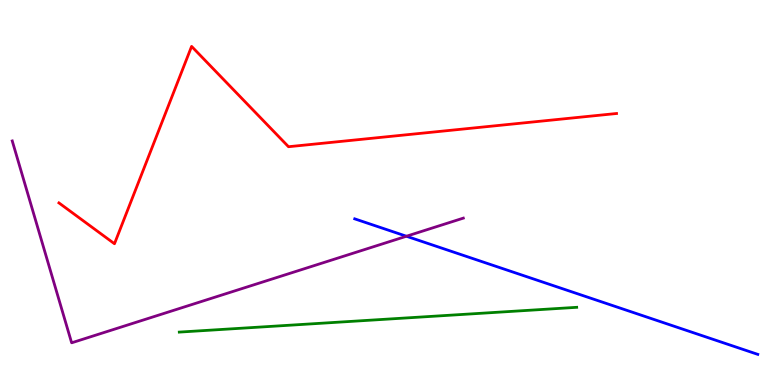[{'lines': ['blue', 'red'], 'intersections': []}, {'lines': ['green', 'red'], 'intersections': []}, {'lines': ['purple', 'red'], 'intersections': []}, {'lines': ['blue', 'green'], 'intersections': []}, {'lines': ['blue', 'purple'], 'intersections': [{'x': 5.24, 'y': 3.86}]}, {'lines': ['green', 'purple'], 'intersections': []}]